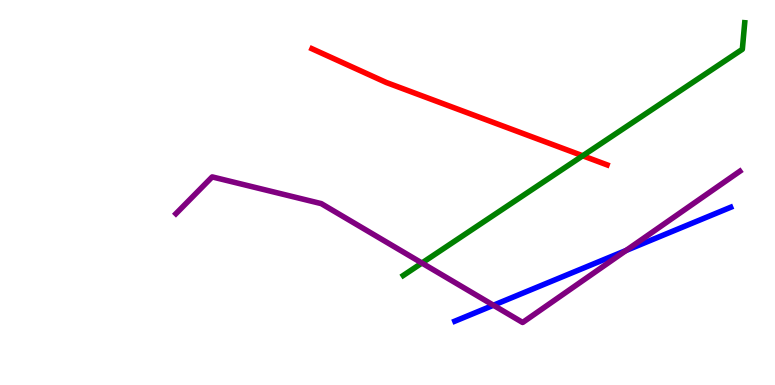[{'lines': ['blue', 'red'], 'intersections': []}, {'lines': ['green', 'red'], 'intersections': [{'x': 7.52, 'y': 5.95}]}, {'lines': ['purple', 'red'], 'intersections': []}, {'lines': ['blue', 'green'], 'intersections': []}, {'lines': ['blue', 'purple'], 'intersections': [{'x': 6.37, 'y': 2.07}, {'x': 8.08, 'y': 3.49}]}, {'lines': ['green', 'purple'], 'intersections': [{'x': 5.44, 'y': 3.17}]}]